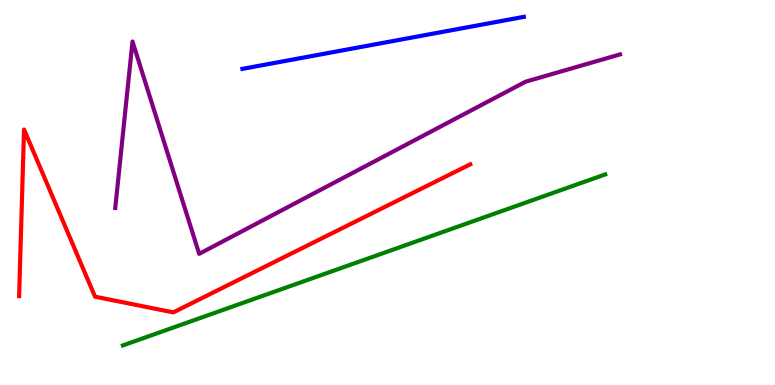[{'lines': ['blue', 'red'], 'intersections': []}, {'lines': ['green', 'red'], 'intersections': []}, {'lines': ['purple', 'red'], 'intersections': []}, {'lines': ['blue', 'green'], 'intersections': []}, {'lines': ['blue', 'purple'], 'intersections': []}, {'lines': ['green', 'purple'], 'intersections': []}]